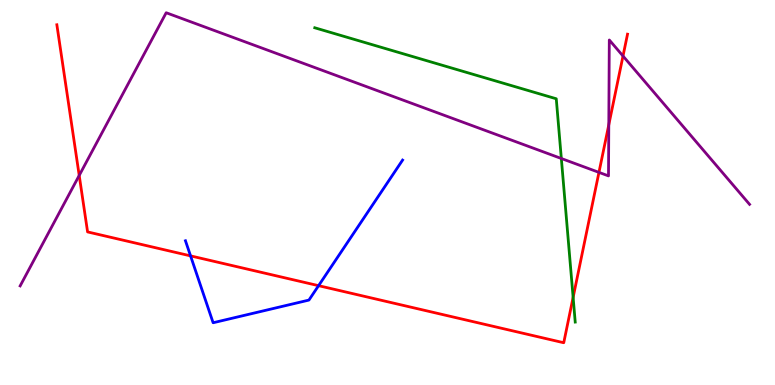[{'lines': ['blue', 'red'], 'intersections': [{'x': 2.46, 'y': 3.35}, {'x': 4.11, 'y': 2.58}]}, {'lines': ['green', 'red'], 'intersections': [{'x': 7.4, 'y': 2.28}]}, {'lines': ['purple', 'red'], 'intersections': [{'x': 1.02, 'y': 5.44}, {'x': 7.73, 'y': 5.52}, {'x': 7.86, 'y': 6.76}, {'x': 8.04, 'y': 8.54}]}, {'lines': ['blue', 'green'], 'intersections': []}, {'lines': ['blue', 'purple'], 'intersections': []}, {'lines': ['green', 'purple'], 'intersections': [{'x': 7.24, 'y': 5.88}]}]